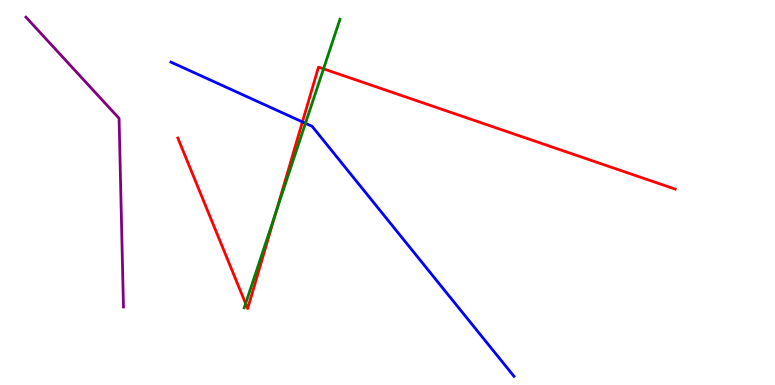[{'lines': ['blue', 'red'], 'intersections': [{'x': 3.9, 'y': 6.83}]}, {'lines': ['green', 'red'], 'intersections': [{'x': 3.17, 'y': 2.12}, {'x': 3.56, 'y': 4.49}, {'x': 4.17, 'y': 8.21}]}, {'lines': ['purple', 'red'], 'intersections': []}, {'lines': ['blue', 'green'], 'intersections': [{'x': 3.94, 'y': 6.8}]}, {'lines': ['blue', 'purple'], 'intersections': []}, {'lines': ['green', 'purple'], 'intersections': []}]